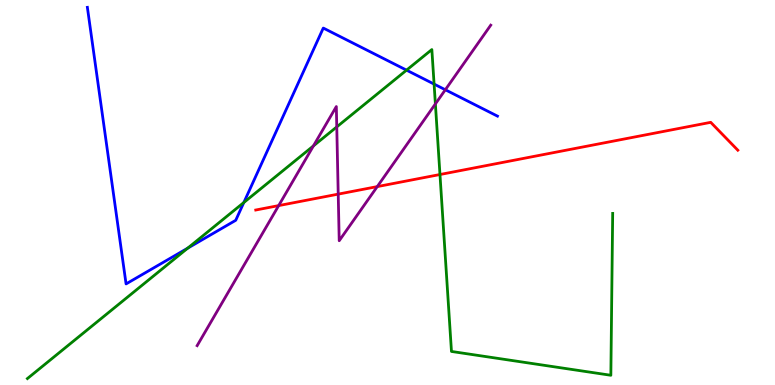[{'lines': ['blue', 'red'], 'intersections': []}, {'lines': ['green', 'red'], 'intersections': [{'x': 5.68, 'y': 5.47}]}, {'lines': ['purple', 'red'], 'intersections': [{'x': 3.6, 'y': 4.66}, {'x': 4.36, 'y': 4.96}, {'x': 4.87, 'y': 5.15}]}, {'lines': ['blue', 'green'], 'intersections': [{'x': 2.42, 'y': 3.55}, {'x': 3.15, 'y': 4.74}, {'x': 5.25, 'y': 8.18}, {'x': 5.6, 'y': 7.82}]}, {'lines': ['blue', 'purple'], 'intersections': [{'x': 5.75, 'y': 7.67}]}, {'lines': ['green', 'purple'], 'intersections': [{'x': 4.04, 'y': 6.21}, {'x': 4.35, 'y': 6.7}, {'x': 5.62, 'y': 7.3}]}]